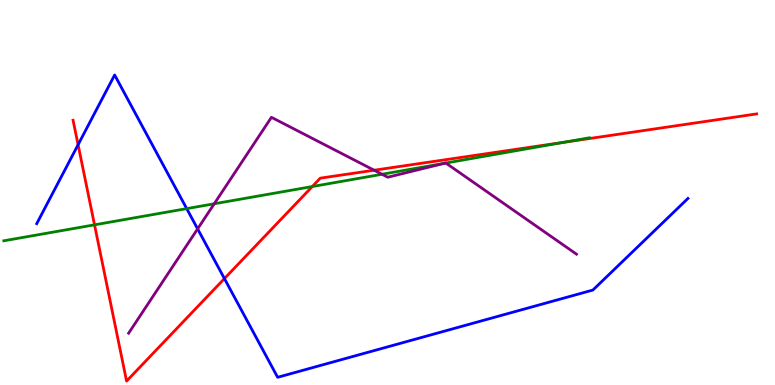[{'lines': ['blue', 'red'], 'intersections': [{'x': 1.01, 'y': 6.24}, {'x': 2.9, 'y': 2.76}]}, {'lines': ['green', 'red'], 'intersections': [{'x': 1.22, 'y': 4.16}, {'x': 4.03, 'y': 5.15}, {'x': 7.27, 'y': 6.3}]}, {'lines': ['purple', 'red'], 'intersections': [{'x': 4.83, 'y': 5.58}]}, {'lines': ['blue', 'green'], 'intersections': [{'x': 2.41, 'y': 4.58}]}, {'lines': ['blue', 'purple'], 'intersections': [{'x': 2.55, 'y': 4.06}]}, {'lines': ['green', 'purple'], 'intersections': [{'x': 2.76, 'y': 4.71}, {'x': 4.93, 'y': 5.47}, {'x': 5.74, 'y': 5.76}, {'x': 5.75, 'y': 5.77}]}]